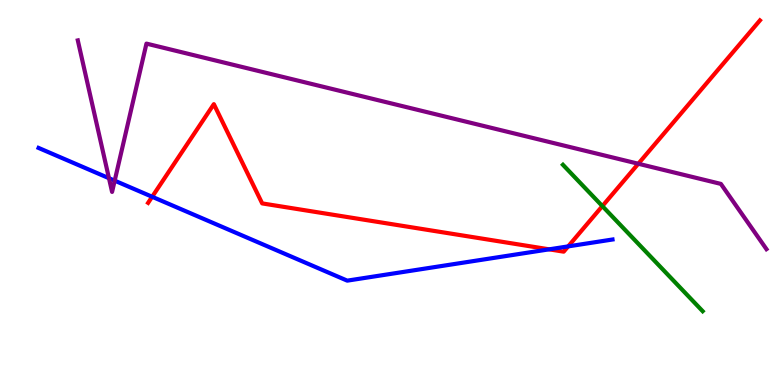[{'lines': ['blue', 'red'], 'intersections': [{'x': 1.96, 'y': 4.89}, {'x': 7.09, 'y': 3.52}, {'x': 7.33, 'y': 3.6}]}, {'lines': ['green', 'red'], 'intersections': [{'x': 7.77, 'y': 4.65}]}, {'lines': ['purple', 'red'], 'intersections': [{'x': 8.24, 'y': 5.75}]}, {'lines': ['blue', 'green'], 'intersections': []}, {'lines': ['blue', 'purple'], 'intersections': [{'x': 1.41, 'y': 5.37}, {'x': 1.48, 'y': 5.31}]}, {'lines': ['green', 'purple'], 'intersections': []}]